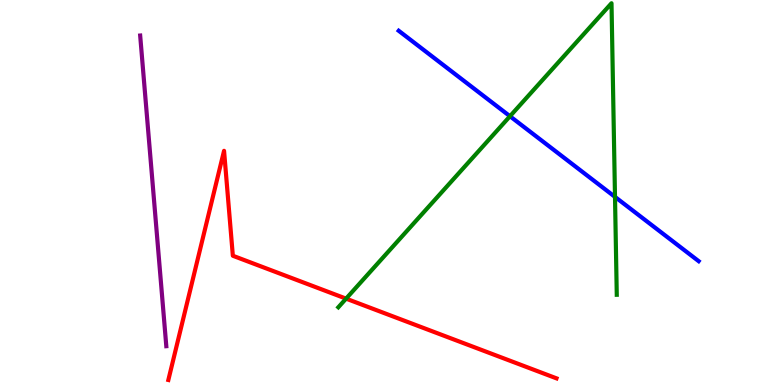[{'lines': ['blue', 'red'], 'intersections': []}, {'lines': ['green', 'red'], 'intersections': [{'x': 4.47, 'y': 2.24}]}, {'lines': ['purple', 'red'], 'intersections': []}, {'lines': ['blue', 'green'], 'intersections': [{'x': 6.58, 'y': 6.98}, {'x': 7.94, 'y': 4.89}]}, {'lines': ['blue', 'purple'], 'intersections': []}, {'lines': ['green', 'purple'], 'intersections': []}]